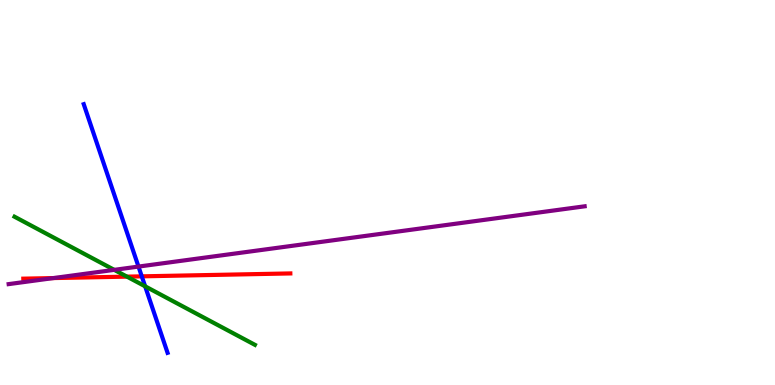[{'lines': ['blue', 'red'], 'intersections': [{'x': 1.83, 'y': 2.82}]}, {'lines': ['green', 'red'], 'intersections': [{'x': 1.64, 'y': 2.81}]}, {'lines': ['purple', 'red'], 'intersections': [{'x': 0.689, 'y': 2.78}]}, {'lines': ['blue', 'green'], 'intersections': [{'x': 1.87, 'y': 2.56}]}, {'lines': ['blue', 'purple'], 'intersections': [{'x': 1.79, 'y': 3.08}]}, {'lines': ['green', 'purple'], 'intersections': [{'x': 1.47, 'y': 2.99}]}]